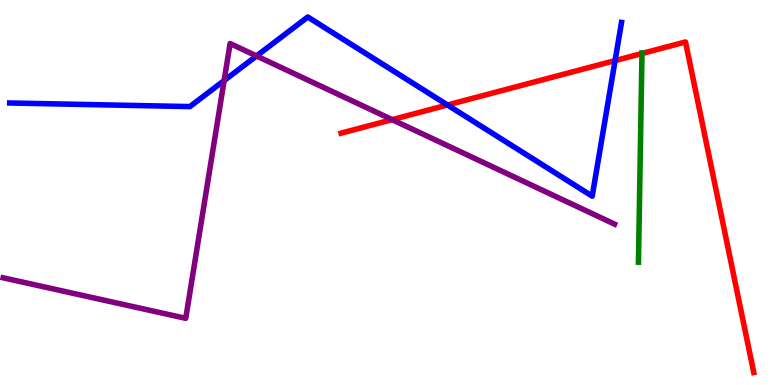[{'lines': ['blue', 'red'], 'intersections': [{'x': 5.77, 'y': 7.27}, {'x': 7.94, 'y': 8.43}]}, {'lines': ['green', 'red'], 'intersections': [{'x': 8.28, 'y': 8.61}]}, {'lines': ['purple', 'red'], 'intersections': [{'x': 5.06, 'y': 6.89}]}, {'lines': ['blue', 'green'], 'intersections': []}, {'lines': ['blue', 'purple'], 'intersections': [{'x': 2.89, 'y': 7.91}, {'x': 3.31, 'y': 8.55}]}, {'lines': ['green', 'purple'], 'intersections': []}]